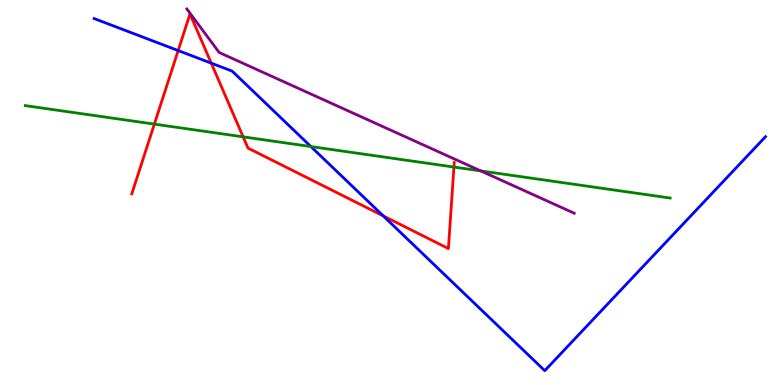[{'lines': ['blue', 'red'], 'intersections': [{'x': 2.3, 'y': 8.69}, {'x': 2.73, 'y': 8.36}, {'x': 4.95, 'y': 4.39}]}, {'lines': ['green', 'red'], 'intersections': [{'x': 1.99, 'y': 6.78}, {'x': 3.14, 'y': 6.45}, {'x': 5.86, 'y': 5.66}]}, {'lines': ['purple', 'red'], 'intersections': []}, {'lines': ['blue', 'green'], 'intersections': [{'x': 4.01, 'y': 6.19}]}, {'lines': ['blue', 'purple'], 'intersections': []}, {'lines': ['green', 'purple'], 'intersections': [{'x': 6.2, 'y': 5.56}]}]